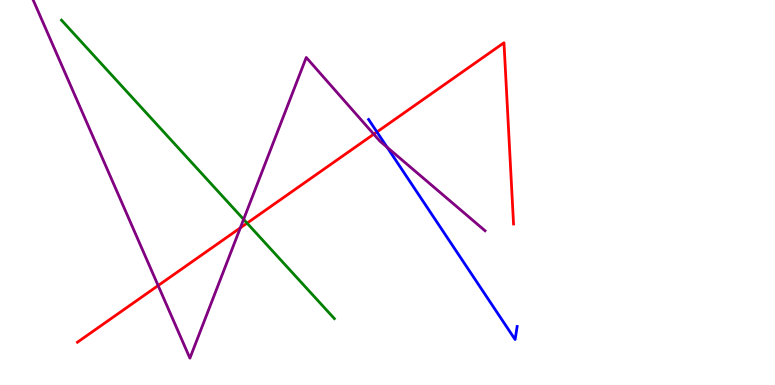[{'lines': ['blue', 'red'], 'intersections': [{'x': 4.86, 'y': 6.57}]}, {'lines': ['green', 'red'], 'intersections': [{'x': 3.19, 'y': 4.2}]}, {'lines': ['purple', 'red'], 'intersections': [{'x': 2.04, 'y': 2.58}, {'x': 3.1, 'y': 4.08}, {'x': 4.82, 'y': 6.51}]}, {'lines': ['blue', 'green'], 'intersections': []}, {'lines': ['blue', 'purple'], 'intersections': [{'x': 5.0, 'y': 6.17}]}, {'lines': ['green', 'purple'], 'intersections': [{'x': 3.14, 'y': 4.3}]}]